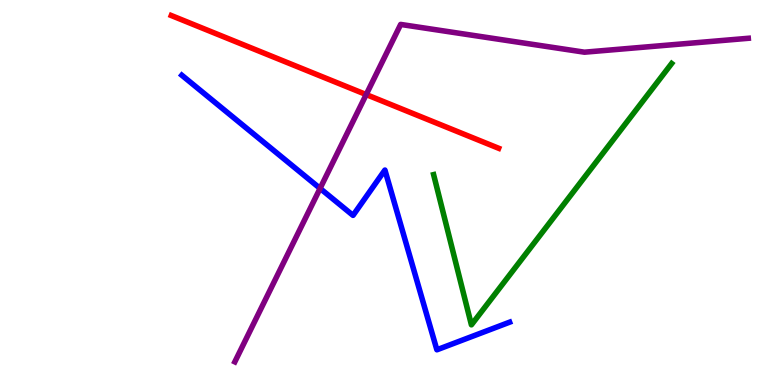[{'lines': ['blue', 'red'], 'intersections': []}, {'lines': ['green', 'red'], 'intersections': []}, {'lines': ['purple', 'red'], 'intersections': [{'x': 4.73, 'y': 7.54}]}, {'lines': ['blue', 'green'], 'intersections': []}, {'lines': ['blue', 'purple'], 'intersections': [{'x': 4.13, 'y': 5.11}]}, {'lines': ['green', 'purple'], 'intersections': []}]